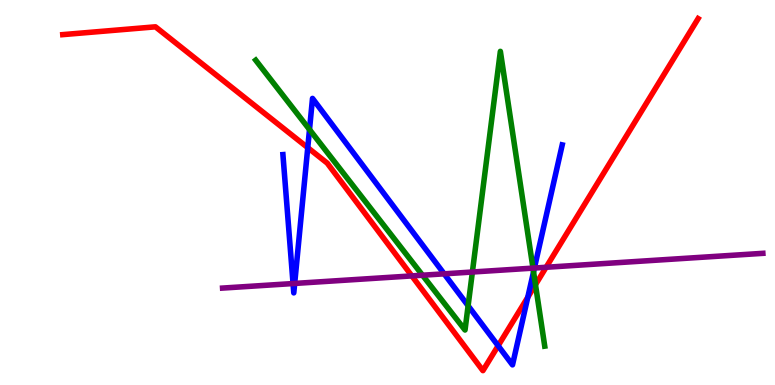[{'lines': ['blue', 'red'], 'intersections': [{'x': 3.97, 'y': 6.16}, {'x': 6.43, 'y': 1.02}, {'x': 6.81, 'y': 2.28}]}, {'lines': ['green', 'red'], 'intersections': [{'x': 6.91, 'y': 2.61}]}, {'lines': ['purple', 'red'], 'intersections': [{'x': 5.31, 'y': 2.83}, {'x': 7.05, 'y': 3.06}]}, {'lines': ['blue', 'green'], 'intersections': [{'x': 3.99, 'y': 6.64}, {'x': 6.04, 'y': 2.06}, {'x': 6.88, 'y': 2.94}]}, {'lines': ['blue', 'purple'], 'intersections': [{'x': 3.78, 'y': 2.64}, {'x': 3.8, 'y': 2.64}, {'x': 5.73, 'y': 2.89}, {'x': 6.9, 'y': 3.04}]}, {'lines': ['green', 'purple'], 'intersections': [{'x': 5.45, 'y': 2.85}, {'x': 6.1, 'y': 2.93}, {'x': 6.88, 'y': 3.04}]}]